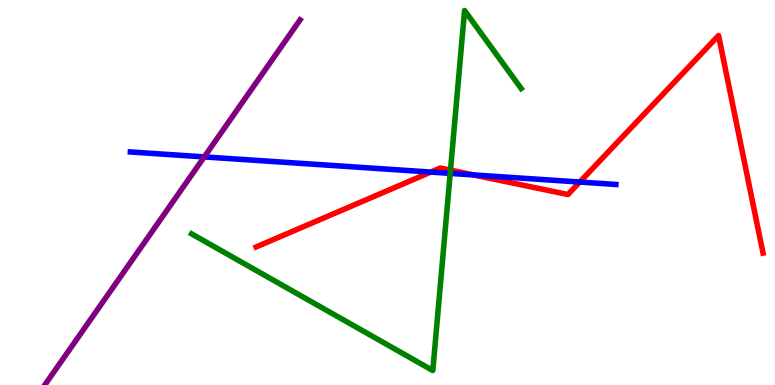[{'lines': ['blue', 'red'], 'intersections': [{'x': 5.56, 'y': 5.53}, {'x': 6.11, 'y': 5.46}, {'x': 7.48, 'y': 5.27}]}, {'lines': ['green', 'red'], 'intersections': [{'x': 5.81, 'y': 5.58}]}, {'lines': ['purple', 'red'], 'intersections': []}, {'lines': ['blue', 'green'], 'intersections': [{'x': 5.81, 'y': 5.5}]}, {'lines': ['blue', 'purple'], 'intersections': [{'x': 2.64, 'y': 5.92}]}, {'lines': ['green', 'purple'], 'intersections': []}]